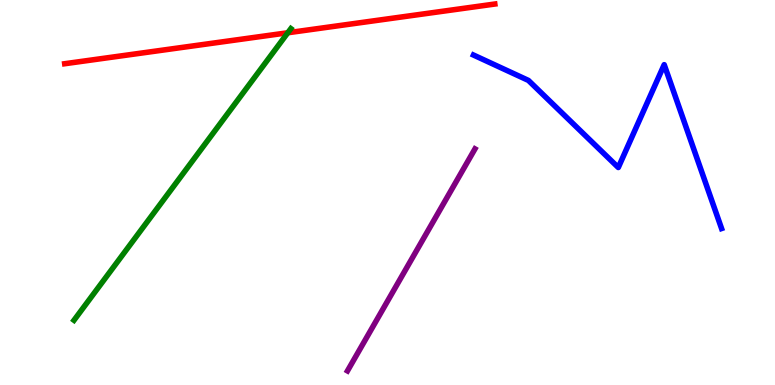[{'lines': ['blue', 'red'], 'intersections': []}, {'lines': ['green', 'red'], 'intersections': [{'x': 3.71, 'y': 9.15}]}, {'lines': ['purple', 'red'], 'intersections': []}, {'lines': ['blue', 'green'], 'intersections': []}, {'lines': ['blue', 'purple'], 'intersections': []}, {'lines': ['green', 'purple'], 'intersections': []}]